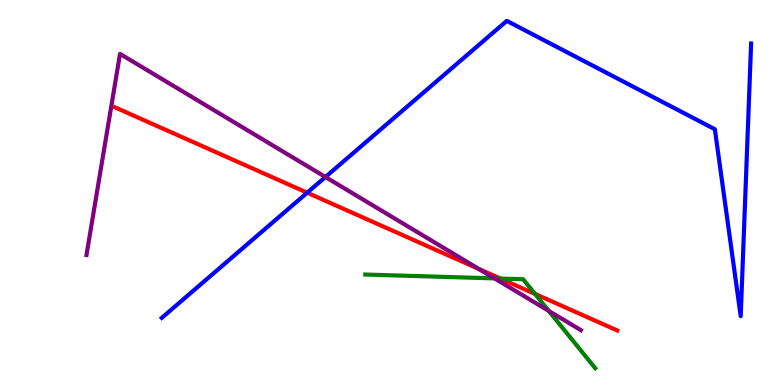[{'lines': ['blue', 'red'], 'intersections': [{'x': 3.96, 'y': 4.99}]}, {'lines': ['green', 'red'], 'intersections': [{'x': 6.46, 'y': 2.76}, {'x': 6.9, 'y': 2.37}]}, {'lines': ['purple', 'red'], 'intersections': [{'x': 6.18, 'y': 3.01}]}, {'lines': ['blue', 'green'], 'intersections': []}, {'lines': ['blue', 'purple'], 'intersections': [{'x': 4.2, 'y': 5.4}]}, {'lines': ['green', 'purple'], 'intersections': [{'x': 6.38, 'y': 2.77}, {'x': 7.08, 'y': 1.92}]}]